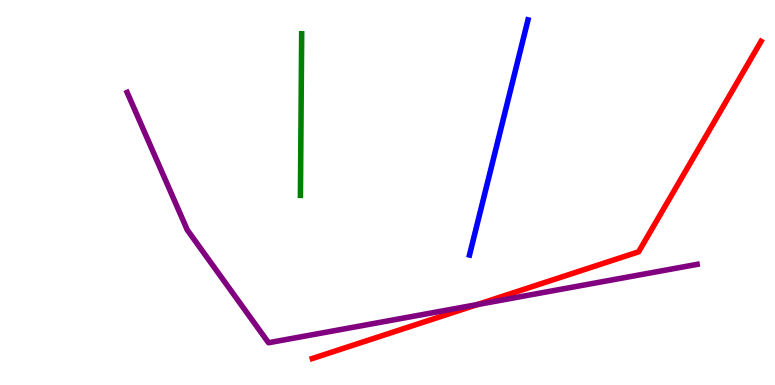[{'lines': ['blue', 'red'], 'intersections': []}, {'lines': ['green', 'red'], 'intersections': []}, {'lines': ['purple', 'red'], 'intersections': [{'x': 6.16, 'y': 2.09}]}, {'lines': ['blue', 'green'], 'intersections': []}, {'lines': ['blue', 'purple'], 'intersections': []}, {'lines': ['green', 'purple'], 'intersections': []}]